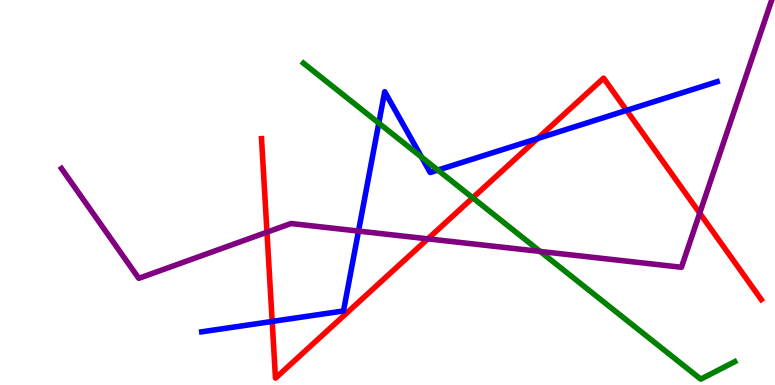[{'lines': ['blue', 'red'], 'intersections': [{'x': 3.51, 'y': 1.65}, {'x': 6.94, 'y': 6.4}, {'x': 8.08, 'y': 7.13}]}, {'lines': ['green', 'red'], 'intersections': [{'x': 6.1, 'y': 4.86}]}, {'lines': ['purple', 'red'], 'intersections': [{'x': 3.44, 'y': 3.97}, {'x': 5.52, 'y': 3.8}, {'x': 9.03, 'y': 4.46}]}, {'lines': ['blue', 'green'], 'intersections': [{'x': 4.89, 'y': 6.8}, {'x': 5.44, 'y': 5.92}, {'x': 5.65, 'y': 5.58}]}, {'lines': ['blue', 'purple'], 'intersections': [{'x': 4.63, 'y': 4.0}]}, {'lines': ['green', 'purple'], 'intersections': [{'x': 6.97, 'y': 3.47}]}]